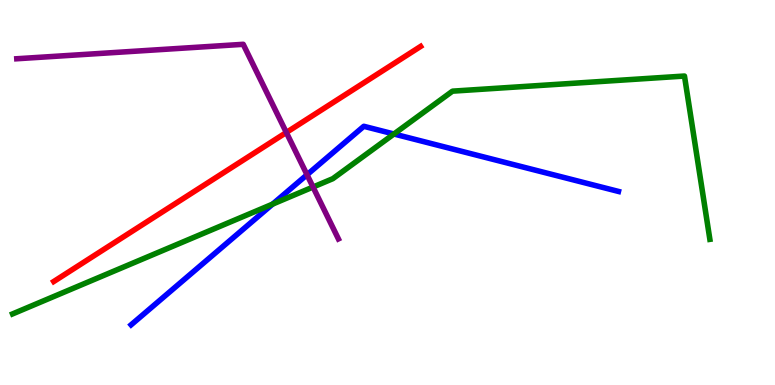[{'lines': ['blue', 'red'], 'intersections': []}, {'lines': ['green', 'red'], 'intersections': []}, {'lines': ['purple', 'red'], 'intersections': [{'x': 3.69, 'y': 6.56}]}, {'lines': ['blue', 'green'], 'intersections': [{'x': 3.52, 'y': 4.7}, {'x': 5.08, 'y': 6.52}]}, {'lines': ['blue', 'purple'], 'intersections': [{'x': 3.96, 'y': 5.46}]}, {'lines': ['green', 'purple'], 'intersections': [{'x': 4.04, 'y': 5.14}]}]